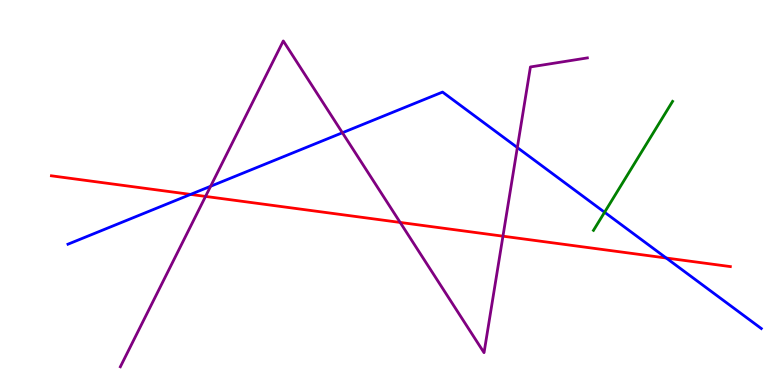[{'lines': ['blue', 'red'], 'intersections': [{'x': 2.46, 'y': 4.95}, {'x': 8.6, 'y': 3.3}]}, {'lines': ['green', 'red'], 'intersections': []}, {'lines': ['purple', 'red'], 'intersections': [{'x': 2.65, 'y': 4.9}, {'x': 5.16, 'y': 4.22}, {'x': 6.49, 'y': 3.87}]}, {'lines': ['blue', 'green'], 'intersections': [{'x': 7.8, 'y': 4.49}]}, {'lines': ['blue', 'purple'], 'intersections': [{'x': 2.72, 'y': 5.16}, {'x': 4.42, 'y': 6.55}, {'x': 6.68, 'y': 6.17}]}, {'lines': ['green', 'purple'], 'intersections': []}]